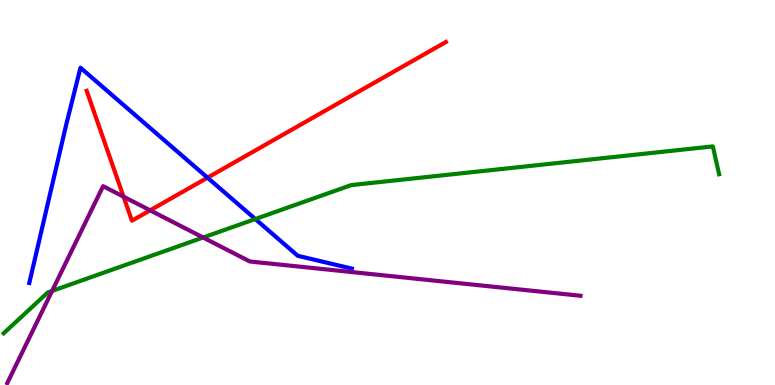[{'lines': ['blue', 'red'], 'intersections': [{'x': 2.68, 'y': 5.39}]}, {'lines': ['green', 'red'], 'intersections': []}, {'lines': ['purple', 'red'], 'intersections': [{'x': 1.59, 'y': 4.89}, {'x': 1.94, 'y': 4.54}]}, {'lines': ['blue', 'green'], 'intersections': [{'x': 3.29, 'y': 4.31}]}, {'lines': ['blue', 'purple'], 'intersections': []}, {'lines': ['green', 'purple'], 'intersections': [{'x': 0.672, 'y': 2.44}, {'x': 2.62, 'y': 3.83}]}]